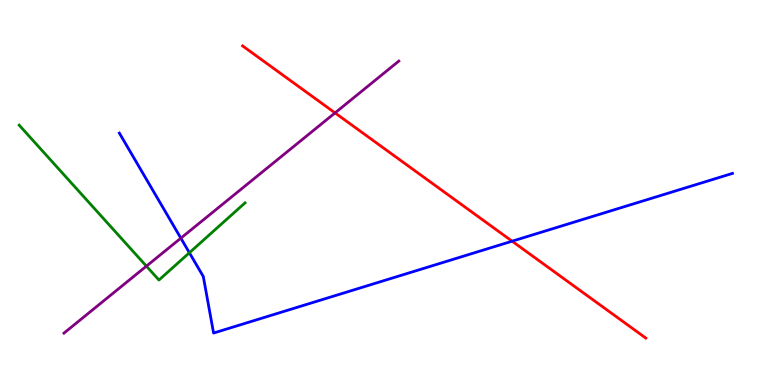[{'lines': ['blue', 'red'], 'intersections': [{'x': 6.61, 'y': 3.74}]}, {'lines': ['green', 'red'], 'intersections': []}, {'lines': ['purple', 'red'], 'intersections': [{'x': 4.32, 'y': 7.07}]}, {'lines': ['blue', 'green'], 'intersections': [{'x': 2.44, 'y': 3.44}]}, {'lines': ['blue', 'purple'], 'intersections': [{'x': 2.33, 'y': 3.81}]}, {'lines': ['green', 'purple'], 'intersections': [{'x': 1.89, 'y': 3.09}]}]